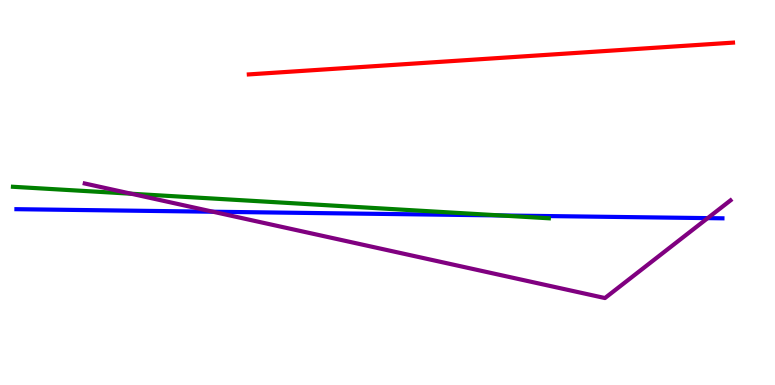[{'lines': ['blue', 'red'], 'intersections': []}, {'lines': ['green', 'red'], 'intersections': []}, {'lines': ['purple', 'red'], 'intersections': []}, {'lines': ['blue', 'green'], 'intersections': [{'x': 6.46, 'y': 4.4}]}, {'lines': ['blue', 'purple'], 'intersections': [{'x': 2.75, 'y': 4.5}, {'x': 9.13, 'y': 4.33}]}, {'lines': ['green', 'purple'], 'intersections': [{'x': 1.69, 'y': 4.97}]}]